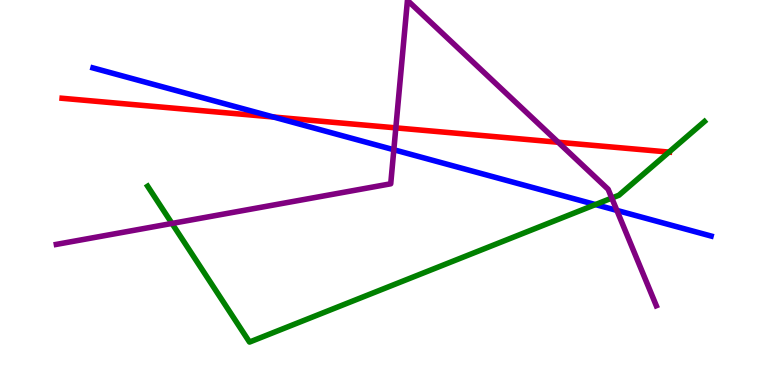[{'lines': ['blue', 'red'], 'intersections': [{'x': 3.53, 'y': 6.96}]}, {'lines': ['green', 'red'], 'intersections': [{'x': 8.63, 'y': 6.05}]}, {'lines': ['purple', 'red'], 'intersections': [{'x': 5.11, 'y': 6.68}, {'x': 7.2, 'y': 6.3}]}, {'lines': ['blue', 'green'], 'intersections': [{'x': 7.68, 'y': 4.69}]}, {'lines': ['blue', 'purple'], 'intersections': [{'x': 5.08, 'y': 6.11}, {'x': 7.96, 'y': 4.53}]}, {'lines': ['green', 'purple'], 'intersections': [{'x': 2.22, 'y': 4.2}, {'x': 7.89, 'y': 4.86}]}]